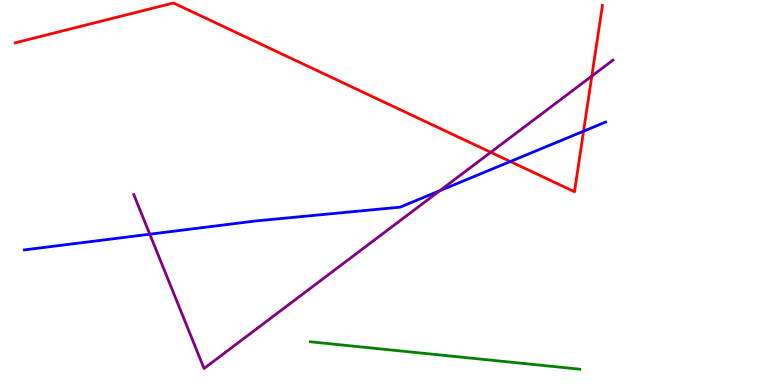[{'lines': ['blue', 'red'], 'intersections': [{'x': 6.58, 'y': 5.8}, {'x': 7.53, 'y': 6.59}]}, {'lines': ['green', 'red'], 'intersections': []}, {'lines': ['purple', 'red'], 'intersections': [{'x': 6.33, 'y': 6.04}, {'x': 7.64, 'y': 8.02}]}, {'lines': ['blue', 'green'], 'intersections': []}, {'lines': ['blue', 'purple'], 'intersections': [{'x': 1.93, 'y': 3.92}, {'x': 5.67, 'y': 5.05}]}, {'lines': ['green', 'purple'], 'intersections': []}]